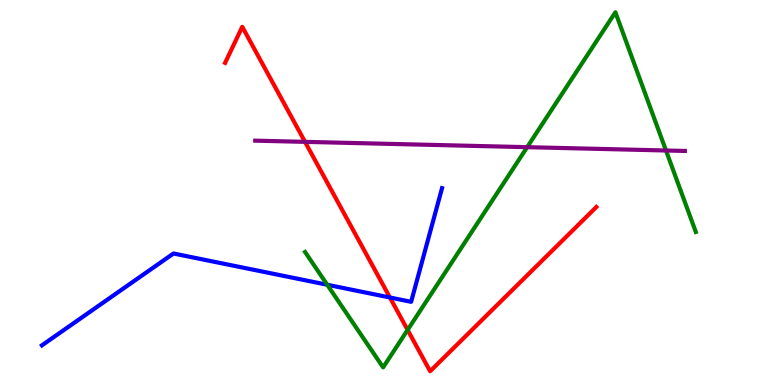[{'lines': ['blue', 'red'], 'intersections': [{'x': 5.03, 'y': 2.27}]}, {'lines': ['green', 'red'], 'intersections': [{'x': 5.26, 'y': 1.43}]}, {'lines': ['purple', 'red'], 'intersections': [{'x': 3.94, 'y': 6.32}]}, {'lines': ['blue', 'green'], 'intersections': [{'x': 4.22, 'y': 2.6}]}, {'lines': ['blue', 'purple'], 'intersections': []}, {'lines': ['green', 'purple'], 'intersections': [{'x': 6.8, 'y': 6.18}, {'x': 8.59, 'y': 6.09}]}]